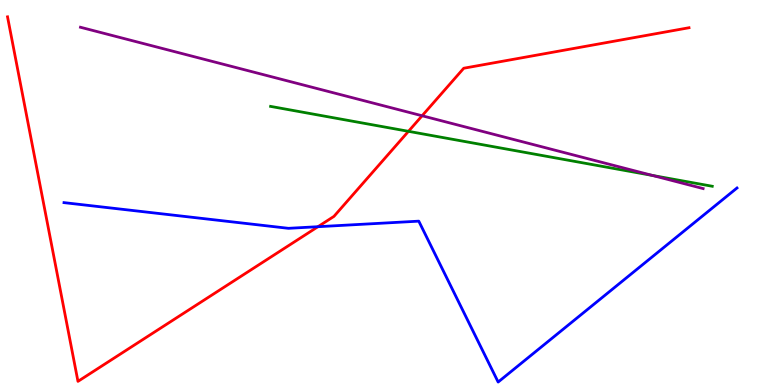[{'lines': ['blue', 'red'], 'intersections': [{'x': 4.1, 'y': 4.11}]}, {'lines': ['green', 'red'], 'intersections': [{'x': 5.27, 'y': 6.59}]}, {'lines': ['purple', 'red'], 'intersections': [{'x': 5.45, 'y': 6.99}]}, {'lines': ['blue', 'green'], 'intersections': []}, {'lines': ['blue', 'purple'], 'intersections': []}, {'lines': ['green', 'purple'], 'intersections': [{'x': 8.42, 'y': 5.44}]}]